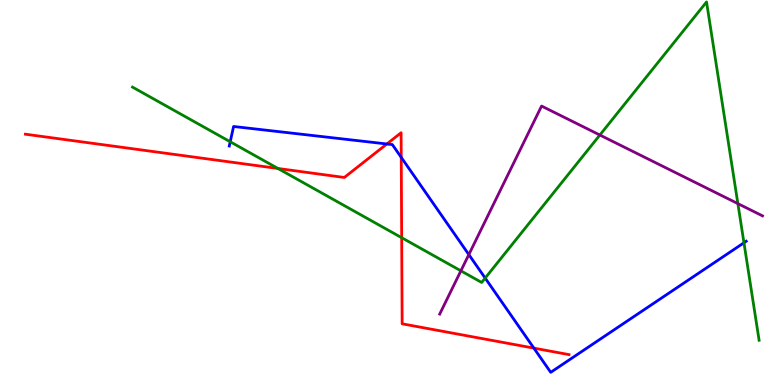[{'lines': ['blue', 'red'], 'intersections': [{'x': 4.99, 'y': 6.26}, {'x': 5.18, 'y': 5.91}, {'x': 6.89, 'y': 0.958}]}, {'lines': ['green', 'red'], 'intersections': [{'x': 3.59, 'y': 5.62}, {'x': 5.18, 'y': 3.83}]}, {'lines': ['purple', 'red'], 'intersections': []}, {'lines': ['blue', 'green'], 'intersections': [{'x': 2.97, 'y': 6.32}, {'x': 6.26, 'y': 2.78}, {'x': 9.6, 'y': 3.69}]}, {'lines': ['blue', 'purple'], 'intersections': [{'x': 6.05, 'y': 3.39}]}, {'lines': ['green', 'purple'], 'intersections': [{'x': 5.95, 'y': 2.97}, {'x': 7.74, 'y': 6.49}, {'x': 9.52, 'y': 4.71}]}]